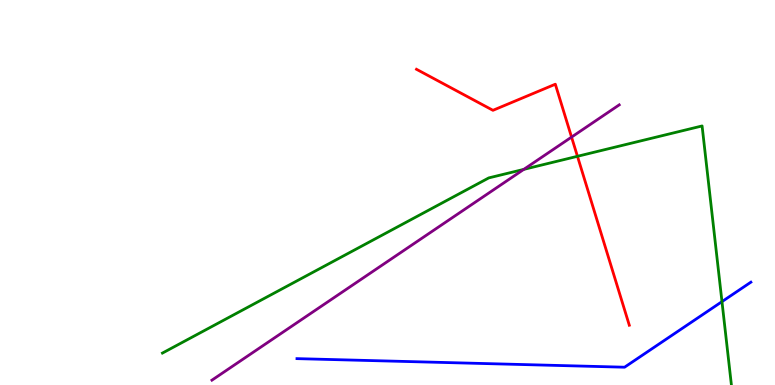[{'lines': ['blue', 'red'], 'intersections': []}, {'lines': ['green', 'red'], 'intersections': [{'x': 7.45, 'y': 5.94}]}, {'lines': ['purple', 'red'], 'intersections': [{'x': 7.37, 'y': 6.44}]}, {'lines': ['blue', 'green'], 'intersections': [{'x': 9.32, 'y': 2.17}]}, {'lines': ['blue', 'purple'], 'intersections': []}, {'lines': ['green', 'purple'], 'intersections': [{'x': 6.76, 'y': 5.6}]}]